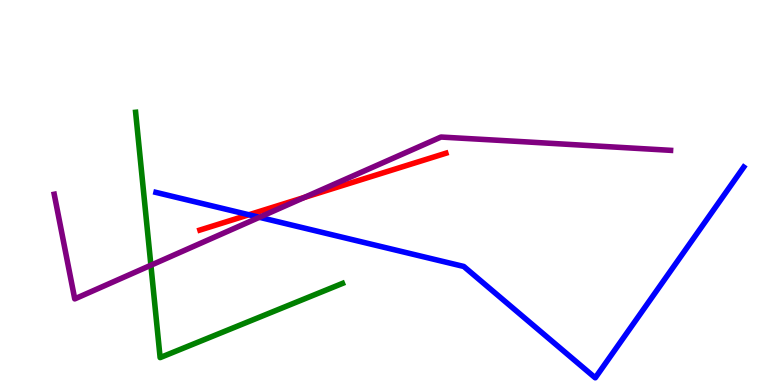[{'lines': ['blue', 'red'], 'intersections': [{'x': 3.21, 'y': 4.42}]}, {'lines': ['green', 'red'], 'intersections': []}, {'lines': ['purple', 'red'], 'intersections': [{'x': 3.93, 'y': 4.87}]}, {'lines': ['blue', 'green'], 'intersections': []}, {'lines': ['blue', 'purple'], 'intersections': [{'x': 3.35, 'y': 4.36}]}, {'lines': ['green', 'purple'], 'intersections': [{'x': 1.95, 'y': 3.11}]}]